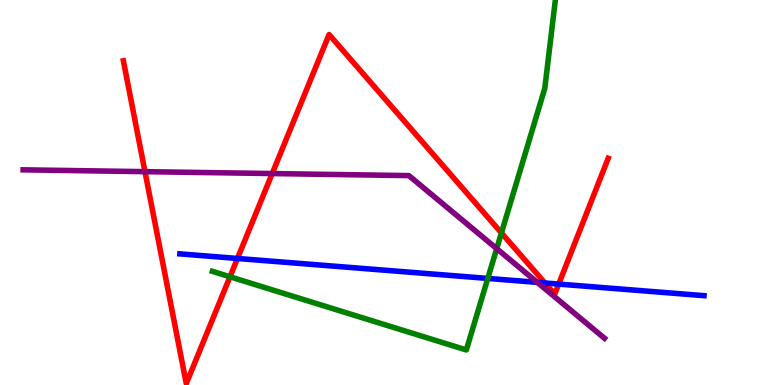[{'lines': ['blue', 'red'], 'intersections': [{'x': 3.06, 'y': 3.29}, {'x': 7.03, 'y': 2.65}, {'x': 7.21, 'y': 2.62}]}, {'lines': ['green', 'red'], 'intersections': [{'x': 2.97, 'y': 2.81}, {'x': 6.47, 'y': 3.95}]}, {'lines': ['purple', 'red'], 'intersections': [{'x': 1.87, 'y': 5.54}, {'x': 3.51, 'y': 5.49}]}, {'lines': ['blue', 'green'], 'intersections': [{'x': 6.29, 'y': 2.77}]}, {'lines': ['blue', 'purple'], 'intersections': [{'x': 6.93, 'y': 2.67}]}, {'lines': ['green', 'purple'], 'intersections': [{'x': 6.41, 'y': 3.54}]}]